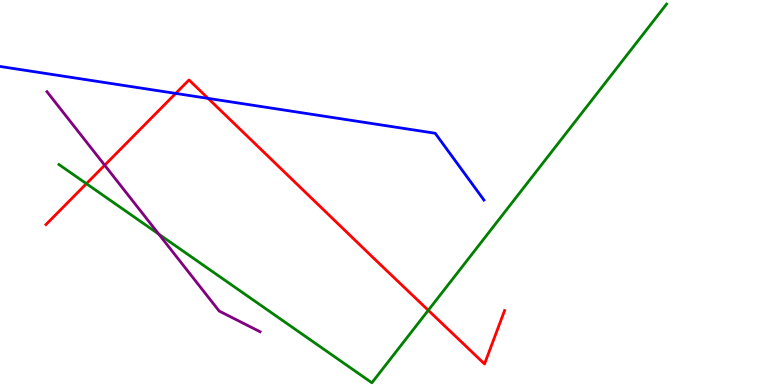[{'lines': ['blue', 'red'], 'intersections': [{'x': 2.27, 'y': 7.57}, {'x': 2.69, 'y': 7.44}]}, {'lines': ['green', 'red'], 'intersections': [{'x': 1.12, 'y': 5.23}, {'x': 5.53, 'y': 1.94}]}, {'lines': ['purple', 'red'], 'intersections': [{'x': 1.35, 'y': 5.71}]}, {'lines': ['blue', 'green'], 'intersections': []}, {'lines': ['blue', 'purple'], 'intersections': []}, {'lines': ['green', 'purple'], 'intersections': [{'x': 2.05, 'y': 3.92}]}]